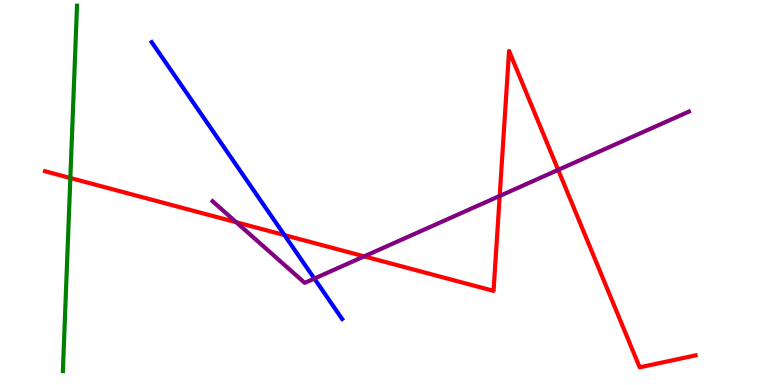[{'lines': ['blue', 'red'], 'intersections': [{'x': 3.67, 'y': 3.89}]}, {'lines': ['green', 'red'], 'intersections': [{'x': 0.908, 'y': 5.38}]}, {'lines': ['purple', 'red'], 'intersections': [{'x': 3.05, 'y': 4.23}, {'x': 4.7, 'y': 3.34}, {'x': 6.45, 'y': 4.91}, {'x': 7.2, 'y': 5.59}]}, {'lines': ['blue', 'green'], 'intersections': []}, {'lines': ['blue', 'purple'], 'intersections': [{'x': 4.06, 'y': 2.76}]}, {'lines': ['green', 'purple'], 'intersections': []}]